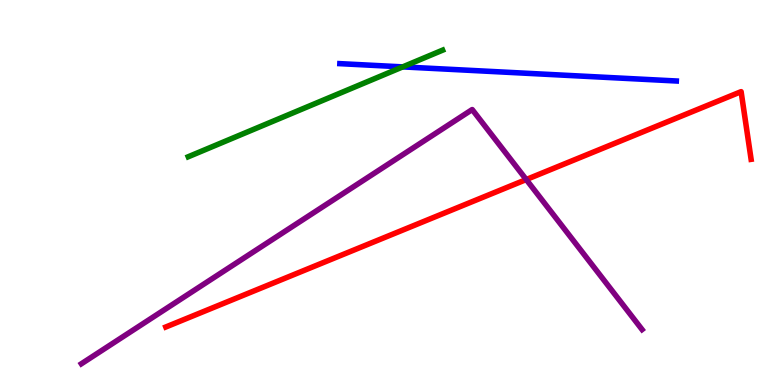[{'lines': ['blue', 'red'], 'intersections': []}, {'lines': ['green', 'red'], 'intersections': []}, {'lines': ['purple', 'red'], 'intersections': [{'x': 6.79, 'y': 5.34}]}, {'lines': ['blue', 'green'], 'intersections': [{'x': 5.2, 'y': 8.26}]}, {'lines': ['blue', 'purple'], 'intersections': []}, {'lines': ['green', 'purple'], 'intersections': []}]